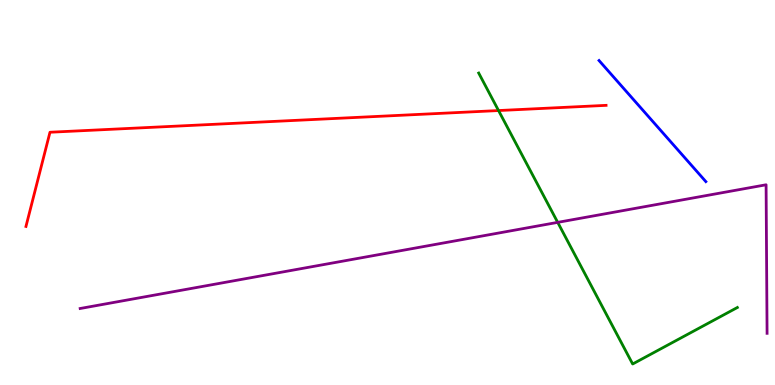[{'lines': ['blue', 'red'], 'intersections': []}, {'lines': ['green', 'red'], 'intersections': [{'x': 6.43, 'y': 7.13}]}, {'lines': ['purple', 'red'], 'intersections': []}, {'lines': ['blue', 'green'], 'intersections': []}, {'lines': ['blue', 'purple'], 'intersections': []}, {'lines': ['green', 'purple'], 'intersections': [{'x': 7.2, 'y': 4.22}]}]